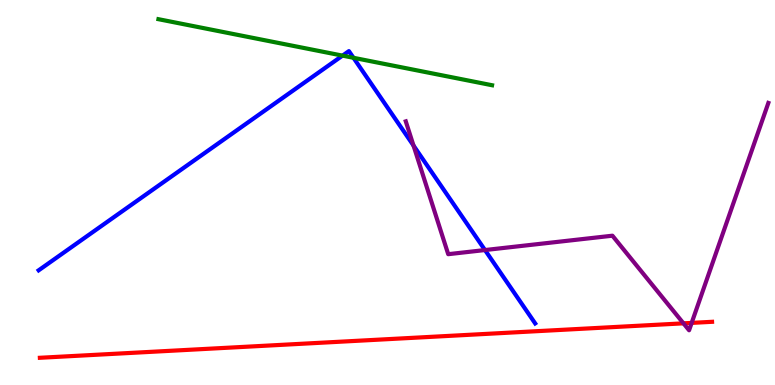[{'lines': ['blue', 'red'], 'intersections': []}, {'lines': ['green', 'red'], 'intersections': []}, {'lines': ['purple', 'red'], 'intersections': [{'x': 8.82, 'y': 1.6}, {'x': 8.92, 'y': 1.61}]}, {'lines': ['blue', 'green'], 'intersections': [{'x': 4.42, 'y': 8.56}, {'x': 4.56, 'y': 8.5}]}, {'lines': ['blue', 'purple'], 'intersections': [{'x': 5.34, 'y': 6.22}, {'x': 6.26, 'y': 3.51}]}, {'lines': ['green', 'purple'], 'intersections': []}]